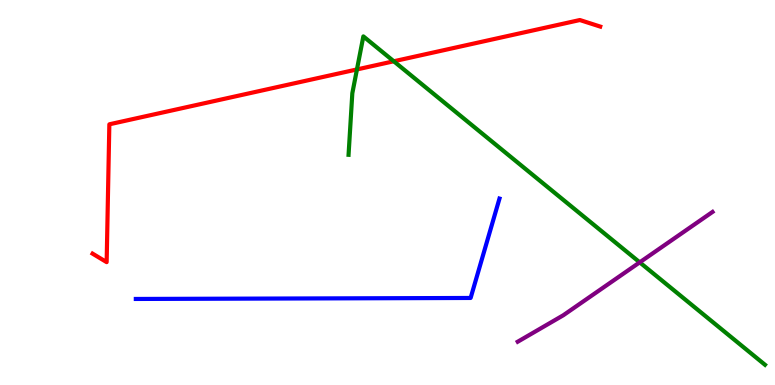[{'lines': ['blue', 'red'], 'intersections': []}, {'lines': ['green', 'red'], 'intersections': [{'x': 4.61, 'y': 8.2}, {'x': 5.08, 'y': 8.41}]}, {'lines': ['purple', 'red'], 'intersections': []}, {'lines': ['blue', 'green'], 'intersections': []}, {'lines': ['blue', 'purple'], 'intersections': []}, {'lines': ['green', 'purple'], 'intersections': [{'x': 8.25, 'y': 3.19}]}]